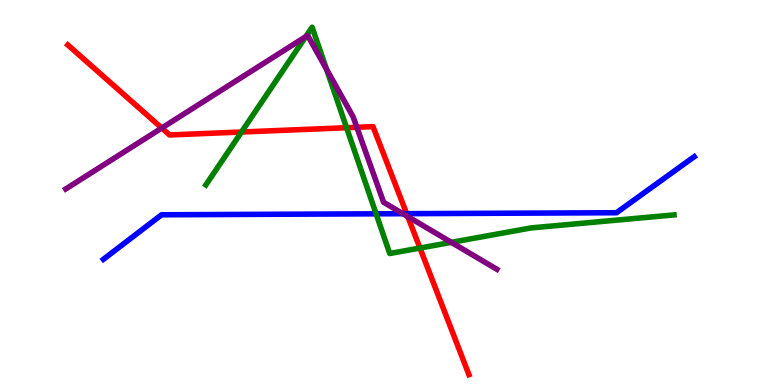[{'lines': ['blue', 'red'], 'intersections': [{'x': 5.25, 'y': 4.45}]}, {'lines': ['green', 'red'], 'intersections': [{'x': 3.12, 'y': 6.57}, {'x': 4.47, 'y': 6.68}, {'x': 5.42, 'y': 3.56}]}, {'lines': ['purple', 'red'], 'intersections': [{'x': 2.09, 'y': 6.67}, {'x': 4.6, 'y': 6.69}, {'x': 5.26, 'y': 4.37}]}, {'lines': ['blue', 'green'], 'intersections': [{'x': 4.85, 'y': 4.45}]}, {'lines': ['blue', 'purple'], 'intersections': [{'x': 5.2, 'y': 4.45}]}, {'lines': ['green', 'purple'], 'intersections': [{'x': 3.95, 'y': 9.05}, {'x': 4.21, 'y': 8.2}, {'x': 5.82, 'y': 3.71}]}]